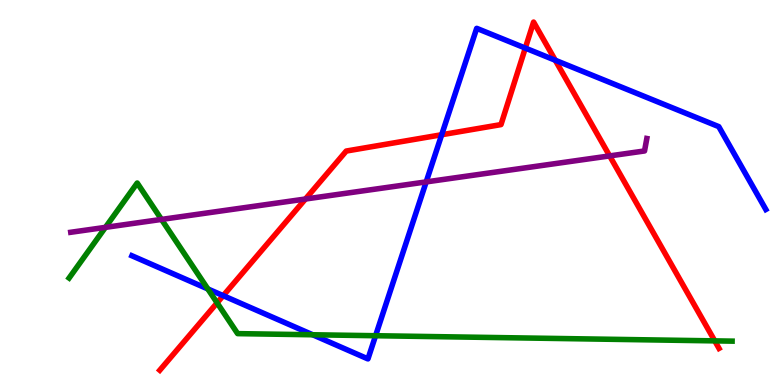[{'lines': ['blue', 'red'], 'intersections': [{'x': 2.88, 'y': 2.32}, {'x': 5.7, 'y': 6.5}, {'x': 6.78, 'y': 8.75}, {'x': 7.17, 'y': 8.43}]}, {'lines': ['green', 'red'], 'intersections': [{'x': 2.8, 'y': 2.13}, {'x': 9.22, 'y': 1.15}]}, {'lines': ['purple', 'red'], 'intersections': [{'x': 3.94, 'y': 4.83}, {'x': 7.87, 'y': 5.95}]}, {'lines': ['blue', 'green'], 'intersections': [{'x': 2.68, 'y': 2.5}, {'x': 4.03, 'y': 1.3}, {'x': 4.85, 'y': 1.28}]}, {'lines': ['blue', 'purple'], 'intersections': [{'x': 5.5, 'y': 5.28}]}, {'lines': ['green', 'purple'], 'intersections': [{'x': 1.36, 'y': 4.09}, {'x': 2.08, 'y': 4.3}]}]